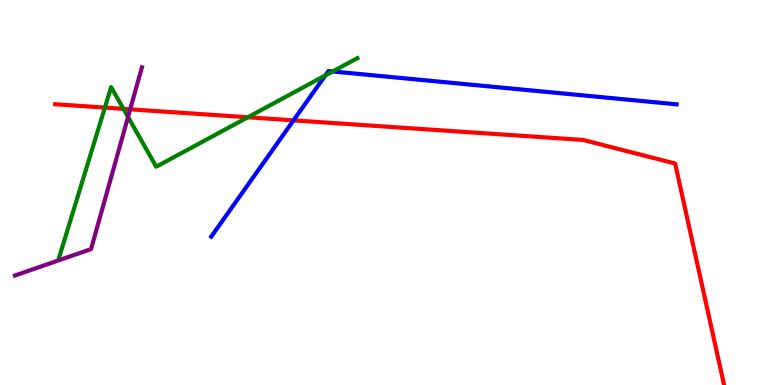[{'lines': ['blue', 'red'], 'intersections': [{'x': 3.79, 'y': 6.87}]}, {'lines': ['green', 'red'], 'intersections': [{'x': 1.35, 'y': 7.21}, {'x': 1.59, 'y': 7.17}, {'x': 3.2, 'y': 6.95}]}, {'lines': ['purple', 'red'], 'intersections': [{'x': 1.68, 'y': 7.16}]}, {'lines': ['blue', 'green'], 'intersections': [{'x': 4.2, 'y': 8.04}, {'x': 4.29, 'y': 8.14}]}, {'lines': ['blue', 'purple'], 'intersections': []}, {'lines': ['green', 'purple'], 'intersections': [{'x': 1.65, 'y': 6.96}]}]